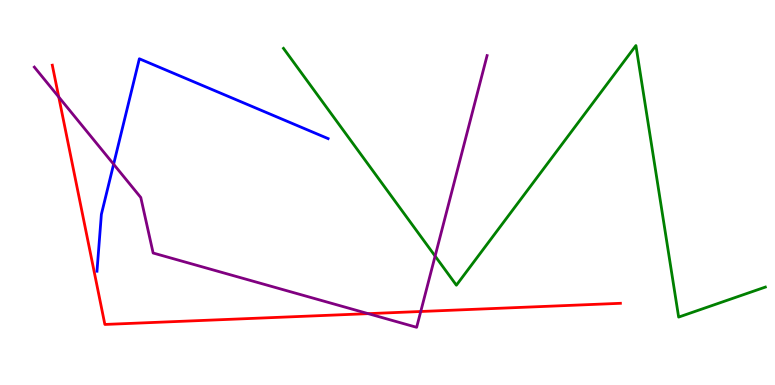[{'lines': ['blue', 'red'], 'intersections': []}, {'lines': ['green', 'red'], 'intersections': []}, {'lines': ['purple', 'red'], 'intersections': [{'x': 0.758, 'y': 7.48}, {'x': 4.75, 'y': 1.85}, {'x': 5.43, 'y': 1.91}]}, {'lines': ['blue', 'green'], 'intersections': []}, {'lines': ['blue', 'purple'], 'intersections': [{'x': 1.47, 'y': 5.73}]}, {'lines': ['green', 'purple'], 'intersections': [{'x': 5.61, 'y': 3.35}]}]